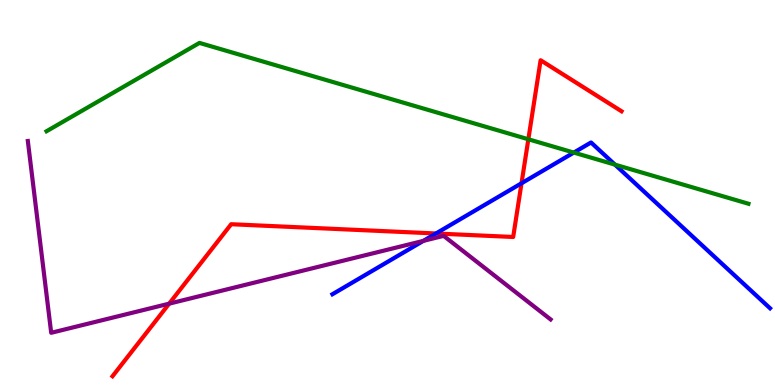[{'lines': ['blue', 'red'], 'intersections': [{'x': 5.63, 'y': 3.94}, {'x': 6.73, 'y': 5.24}]}, {'lines': ['green', 'red'], 'intersections': [{'x': 6.82, 'y': 6.38}]}, {'lines': ['purple', 'red'], 'intersections': [{'x': 2.18, 'y': 2.11}]}, {'lines': ['blue', 'green'], 'intersections': [{'x': 7.4, 'y': 6.04}, {'x': 7.94, 'y': 5.72}]}, {'lines': ['blue', 'purple'], 'intersections': [{'x': 5.46, 'y': 3.74}]}, {'lines': ['green', 'purple'], 'intersections': []}]